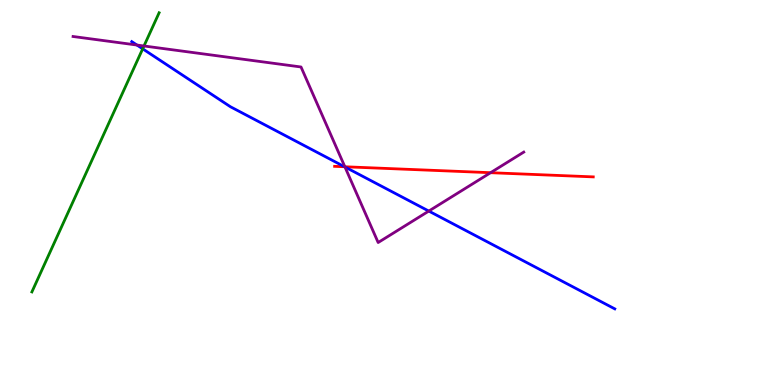[{'lines': ['blue', 'red'], 'intersections': [{'x': 4.45, 'y': 5.67}]}, {'lines': ['green', 'red'], 'intersections': []}, {'lines': ['purple', 'red'], 'intersections': [{'x': 4.45, 'y': 5.67}, {'x': 6.33, 'y': 5.51}]}, {'lines': ['blue', 'green'], 'intersections': [{'x': 1.84, 'y': 8.73}]}, {'lines': ['blue', 'purple'], 'intersections': [{'x': 1.77, 'y': 8.83}, {'x': 4.45, 'y': 5.66}, {'x': 5.53, 'y': 4.52}]}, {'lines': ['green', 'purple'], 'intersections': [{'x': 1.86, 'y': 8.81}]}]